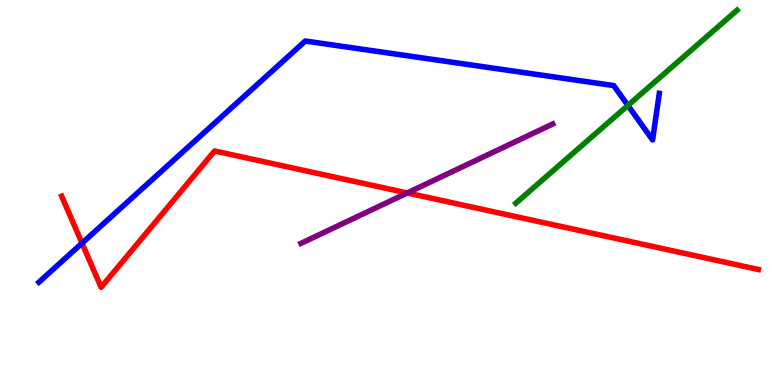[{'lines': ['blue', 'red'], 'intersections': [{'x': 1.06, 'y': 3.68}]}, {'lines': ['green', 'red'], 'intersections': []}, {'lines': ['purple', 'red'], 'intersections': [{'x': 5.26, 'y': 4.99}]}, {'lines': ['blue', 'green'], 'intersections': [{'x': 8.1, 'y': 7.26}]}, {'lines': ['blue', 'purple'], 'intersections': []}, {'lines': ['green', 'purple'], 'intersections': []}]